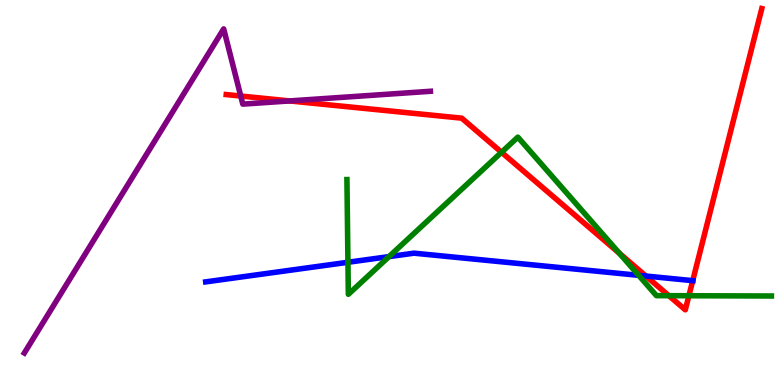[{'lines': ['blue', 'red'], 'intersections': [{'x': 8.33, 'y': 2.83}, {'x': 8.94, 'y': 2.71}]}, {'lines': ['green', 'red'], 'intersections': [{'x': 6.47, 'y': 6.04}, {'x': 7.99, 'y': 3.42}, {'x': 8.63, 'y': 2.32}, {'x': 8.89, 'y': 2.32}]}, {'lines': ['purple', 'red'], 'intersections': [{'x': 3.11, 'y': 7.51}, {'x': 3.74, 'y': 7.38}]}, {'lines': ['blue', 'green'], 'intersections': [{'x': 4.49, 'y': 3.19}, {'x': 5.02, 'y': 3.33}, {'x': 8.24, 'y': 2.85}]}, {'lines': ['blue', 'purple'], 'intersections': []}, {'lines': ['green', 'purple'], 'intersections': []}]